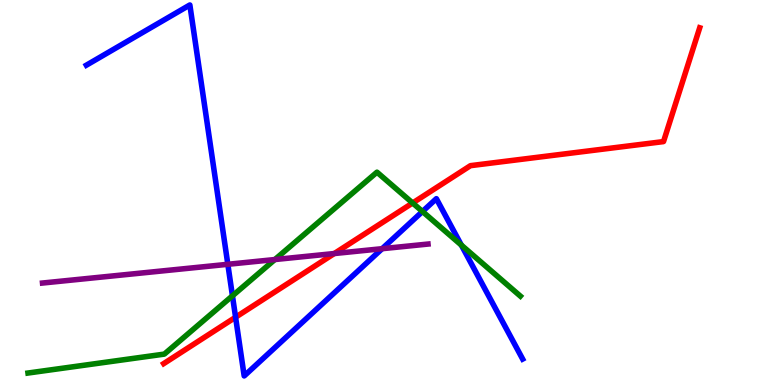[{'lines': ['blue', 'red'], 'intersections': [{'x': 3.04, 'y': 1.76}]}, {'lines': ['green', 'red'], 'intersections': [{'x': 5.32, 'y': 4.73}]}, {'lines': ['purple', 'red'], 'intersections': [{'x': 4.31, 'y': 3.41}]}, {'lines': ['blue', 'green'], 'intersections': [{'x': 3.0, 'y': 2.32}, {'x': 5.45, 'y': 4.51}, {'x': 5.95, 'y': 3.63}]}, {'lines': ['blue', 'purple'], 'intersections': [{'x': 2.94, 'y': 3.14}, {'x': 4.93, 'y': 3.54}]}, {'lines': ['green', 'purple'], 'intersections': [{'x': 3.55, 'y': 3.26}]}]